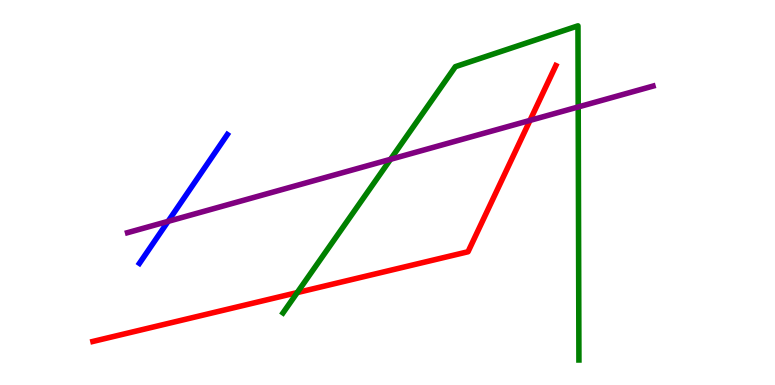[{'lines': ['blue', 'red'], 'intersections': []}, {'lines': ['green', 'red'], 'intersections': [{'x': 3.84, 'y': 2.4}]}, {'lines': ['purple', 'red'], 'intersections': [{'x': 6.84, 'y': 6.87}]}, {'lines': ['blue', 'green'], 'intersections': []}, {'lines': ['blue', 'purple'], 'intersections': [{'x': 2.17, 'y': 4.25}]}, {'lines': ['green', 'purple'], 'intersections': [{'x': 5.04, 'y': 5.86}, {'x': 7.46, 'y': 7.22}]}]